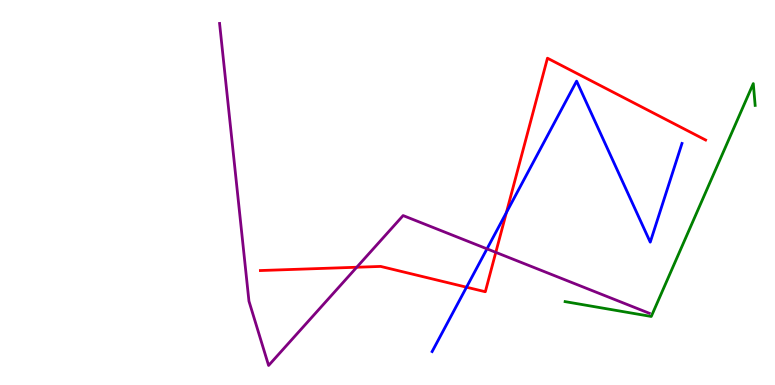[{'lines': ['blue', 'red'], 'intersections': [{'x': 6.02, 'y': 2.54}, {'x': 6.53, 'y': 4.48}]}, {'lines': ['green', 'red'], 'intersections': []}, {'lines': ['purple', 'red'], 'intersections': [{'x': 4.6, 'y': 3.06}, {'x': 6.4, 'y': 3.45}]}, {'lines': ['blue', 'green'], 'intersections': []}, {'lines': ['blue', 'purple'], 'intersections': [{'x': 6.28, 'y': 3.54}]}, {'lines': ['green', 'purple'], 'intersections': []}]